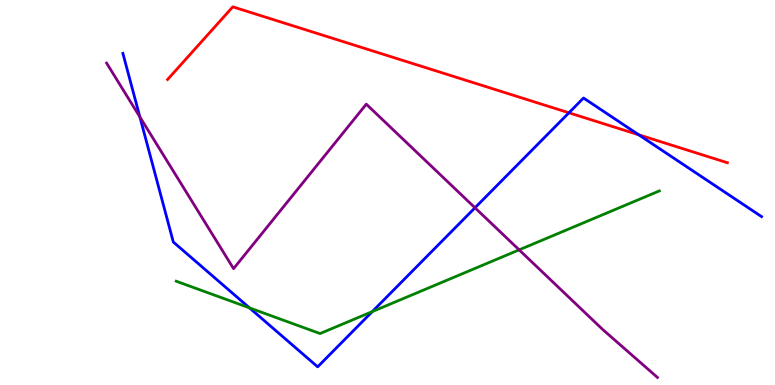[{'lines': ['blue', 'red'], 'intersections': [{'x': 7.34, 'y': 7.07}, {'x': 8.24, 'y': 6.5}]}, {'lines': ['green', 'red'], 'intersections': []}, {'lines': ['purple', 'red'], 'intersections': []}, {'lines': ['blue', 'green'], 'intersections': [{'x': 3.22, 'y': 2.0}, {'x': 4.8, 'y': 1.91}]}, {'lines': ['blue', 'purple'], 'intersections': [{'x': 1.8, 'y': 6.96}, {'x': 6.13, 'y': 4.6}]}, {'lines': ['green', 'purple'], 'intersections': [{'x': 6.7, 'y': 3.51}]}]